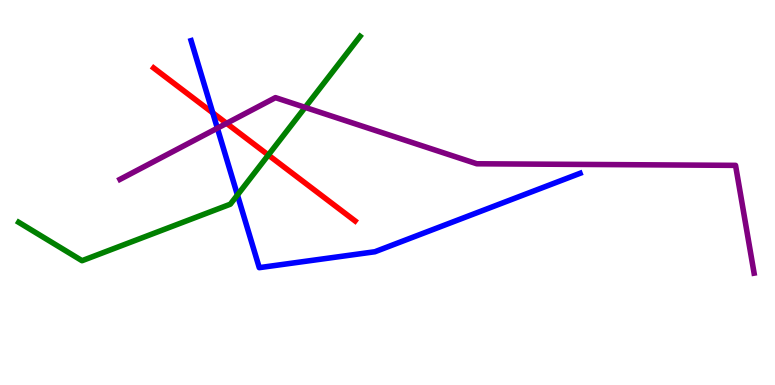[{'lines': ['blue', 'red'], 'intersections': [{'x': 2.75, 'y': 7.07}]}, {'lines': ['green', 'red'], 'intersections': [{'x': 3.46, 'y': 5.97}]}, {'lines': ['purple', 'red'], 'intersections': [{'x': 2.92, 'y': 6.8}]}, {'lines': ['blue', 'green'], 'intersections': [{'x': 3.06, 'y': 4.94}]}, {'lines': ['blue', 'purple'], 'intersections': [{'x': 2.8, 'y': 6.67}]}, {'lines': ['green', 'purple'], 'intersections': [{'x': 3.94, 'y': 7.21}]}]